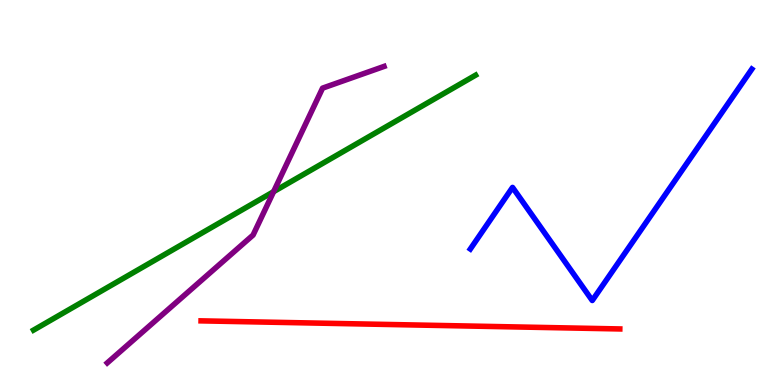[{'lines': ['blue', 'red'], 'intersections': []}, {'lines': ['green', 'red'], 'intersections': []}, {'lines': ['purple', 'red'], 'intersections': []}, {'lines': ['blue', 'green'], 'intersections': []}, {'lines': ['blue', 'purple'], 'intersections': []}, {'lines': ['green', 'purple'], 'intersections': [{'x': 3.53, 'y': 5.02}]}]